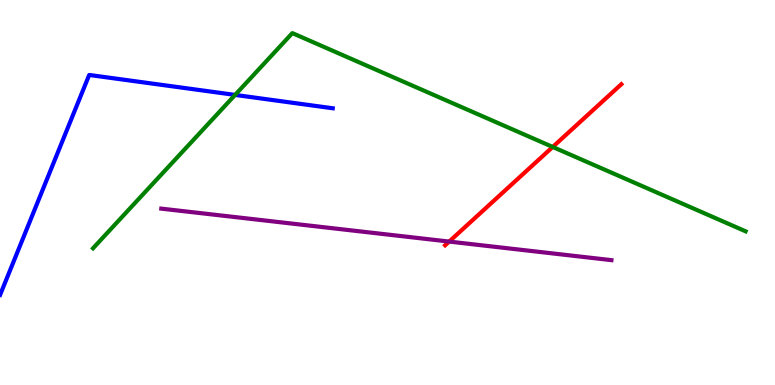[{'lines': ['blue', 'red'], 'intersections': []}, {'lines': ['green', 'red'], 'intersections': [{'x': 7.13, 'y': 6.18}]}, {'lines': ['purple', 'red'], 'intersections': [{'x': 5.8, 'y': 3.73}]}, {'lines': ['blue', 'green'], 'intersections': [{'x': 3.03, 'y': 7.53}]}, {'lines': ['blue', 'purple'], 'intersections': []}, {'lines': ['green', 'purple'], 'intersections': []}]